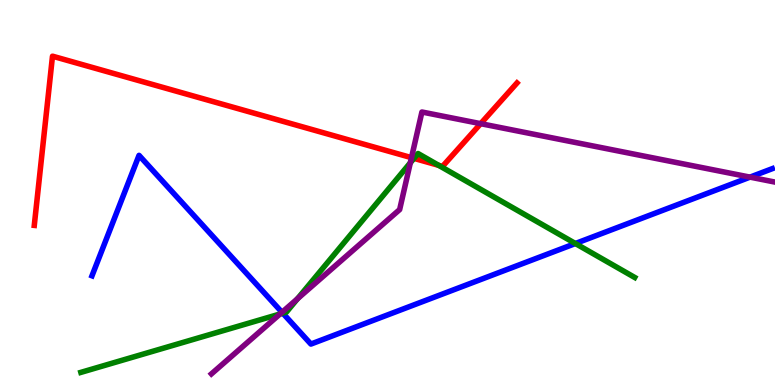[{'lines': ['blue', 'red'], 'intersections': []}, {'lines': ['green', 'red'], 'intersections': [{'x': 5.34, 'y': 5.89}, {'x': 5.66, 'y': 5.71}]}, {'lines': ['purple', 'red'], 'intersections': [{'x': 5.31, 'y': 5.9}, {'x': 6.2, 'y': 6.79}]}, {'lines': ['blue', 'green'], 'intersections': [{'x': 3.65, 'y': 1.87}, {'x': 7.42, 'y': 3.67}]}, {'lines': ['blue', 'purple'], 'intersections': [{'x': 3.64, 'y': 1.89}, {'x': 9.68, 'y': 5.4}]}, {'lines': ['green', 'purple'], 'intersections': [{'x': 3.61, 'y': 1.84}, {'x': 3.84, 'y': 2.24}, {'x': 5.29, 'y': 5.77}]}]